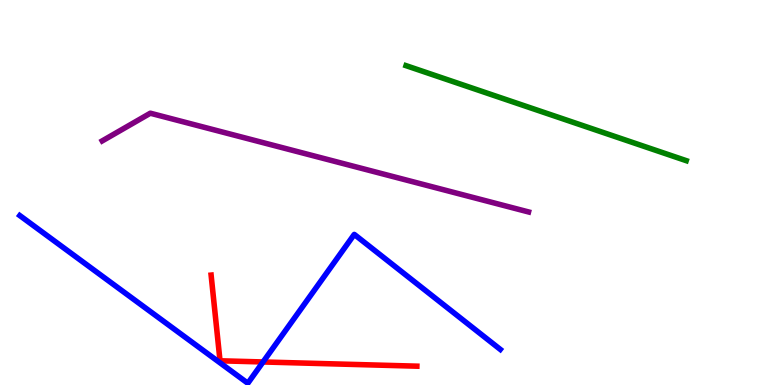[{'lines': ['blue', 'red'], 'intersections': [{'x': 3.39, 'y': 0.598}]}, {'lines': ['green', 'red'], 'intersections': []}, {'lines': ['purple', 'red'], 'intersections': []}, {'lines': ['blue', 'green'], 'intersections': []}, {'lines': ['blue', 'purple'], 'intersections': []}, {'lines': ['green', 'purple'], 'intersections': []}]